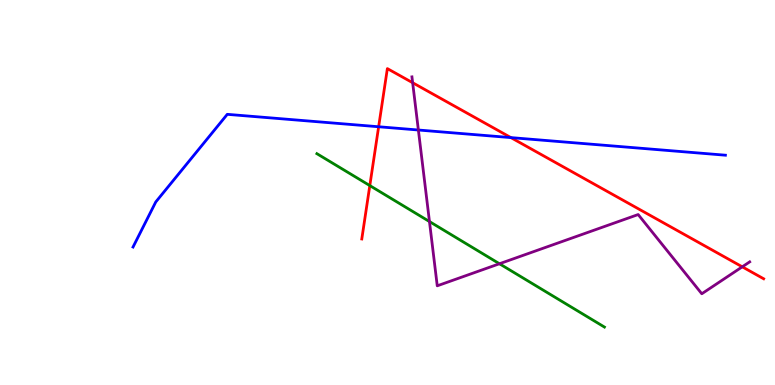[{'lines': ['blue', 'red'], 'intersections': [{'x': 4.89, 'y': 6.71}, {'x': 6.59, 'y': 6.43}]}, {'lines': ['green', 'red'], 'intersections': [{'x': 4.77, 'y': 5.18}]}, {'lines': ['purple', 'red'], 'intersections': [{'x': 5.32, 'y': 7.85}, {'x': 9.58, 'y': 3.07}]}, {'lines': ['blue', 'green'], 'intersections': []}, {'lines': ['blue', 'purple'], 'intersections': [{'x': 5.4, 'y': 6.62}]}, {'lines': ['green', 'purple'], 'intersections': [{'x': 5.54, 'y': 4.25}, {'x': 6.44, 'y': 3.15}]}]